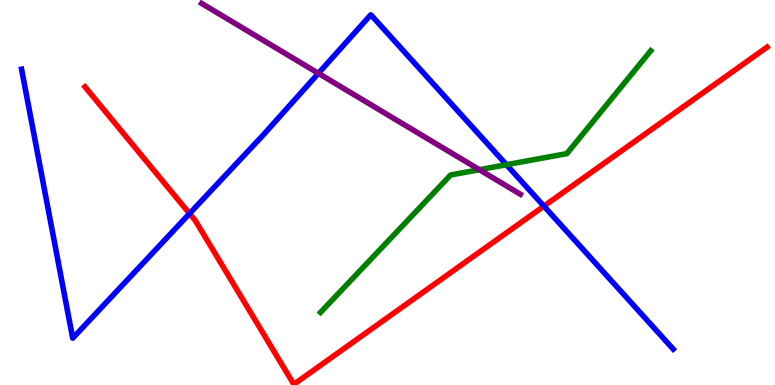[{'lines': ['blue', 'red'], 'intersections': [{'x': 2.45, 'y': 4.45}, {'x': 7.02, 'y': 4.65}]}, {'lines': ['green', 'red'], 'intersections': []}, {'lines': ['purple', 'red'], 'intersections': []}, {'lines': ['blue', 'green'], 'intersections': [{'x': 6.53, 'y': 5.72}]}, {'lines': ['blue', 'purple'], 'intersections': [{'x': 4.11, 'y': 8.1}]}, {'lines': ['green', 'purple'], 'intersections': [{'x': 6.19, 'y': 5.59}]}]